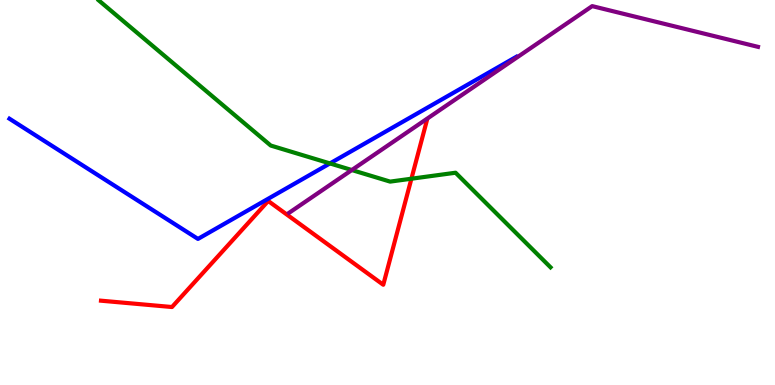[{'lines': ['blue', 'red'], 'intersections': []}, {'lines': ['green', 'red'], 'intersections': [{'x': 5.31, 'y': 5.36}]}, {'lines': ['purple', 'red'], 'intersections': []}, {'lines': ['blue', 'green'], 'intersections': [{'x': 4.26, 'y': 5.76}]}, {'lines': ['blue', 'purple'], 'intersections': []}, {'lines': ['green', 'purple'], 'intersections': [{'x': 4.54, 'y': 5.58}]}]